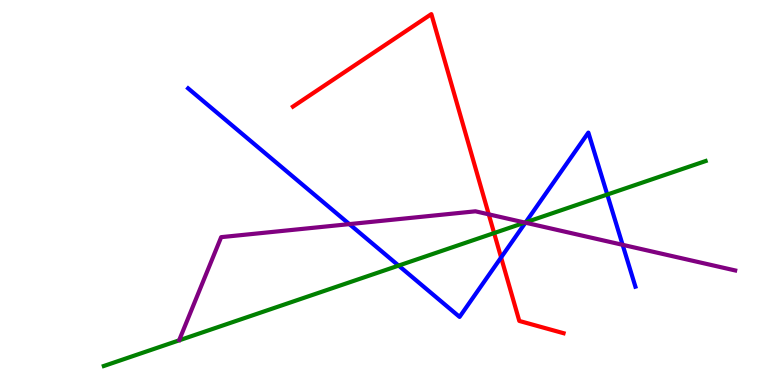[{'lines': ['blue', 'red'], 'intersections': [{'x': 6.47, 'y': 3.31}]}, {'lines': ['green', 'red'], 'intersections': [{'x': 6.38, 'y': 3.95}]}, {'lines': ['purple', 'red'], 'intersections': [{'x': 6.31, 'y': 4.43}]}, {'lines': ['blue', 'green'], 'intersections': [{'x': 5.14, 'y': 3.1}, {'x': 6.78, 'y': 4.23}, {'x': 7.84, 'y': 4.95}]}, {'lines': ['blue', 'purple'], 'intersections': [{'x': 4.51, 'y': 4.18}, {'x': 6.78, 'y': 4.22}, {'x': 8.03, 'y': 3.64}]}, {'lines': ['green', 'purple'], 'intersections': [{'x': 6.77, 'y': 4.22}]}]